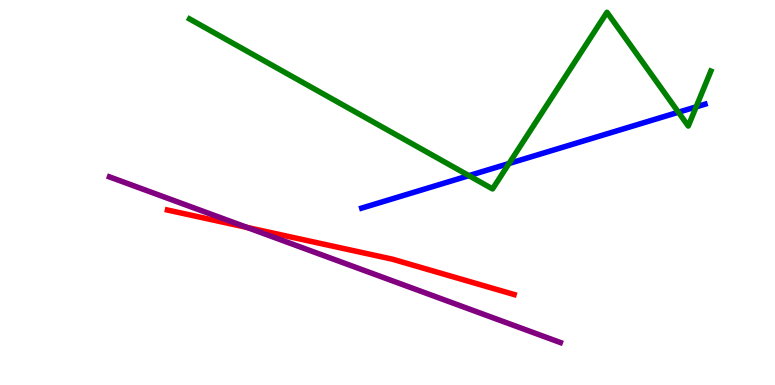[{'lines': ['blue', 'red'], 'intersections': []}, {'lines': ['green', 'red'], 'intersections': []}, {'lines': ['purple', 'red'], 'intersections': [{'x': 3.19, 'y': 4.09}]}, {'lines': ['blue', 'green'], 'intersections': [{'x': 6.05, 'y': 5.44}, {'x': 6.57, 'y': 5.75}, {'x': 8.75, 'y': 7.08}, {'x': 8.98, 'y': 7.22}]}, {'lines': ['blue', 'purple'], 'intersections': []}, {'lines': ['green', 'purple'], 'intersections': []}]